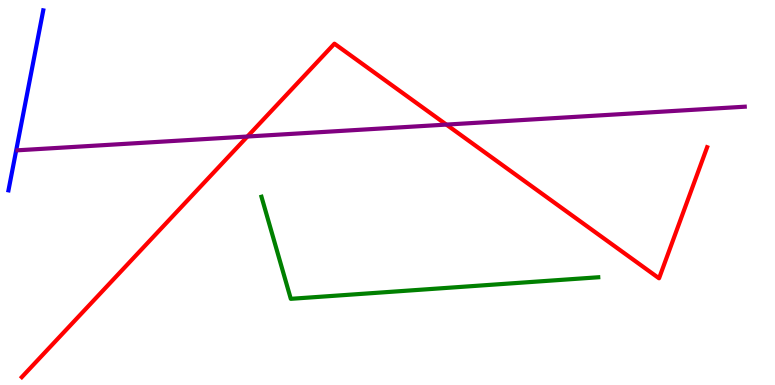[{'lines': ['blue', 'red'], 'intersections': []}, {'lines': ['green', 'red'], 'intersections': []}, {'lines': ['purple', 'red'], 'intersections': [{'x': 3.19, 'y': 6.45}, {'x': 5.76, 'y': 6.76}]}, {'lines': ['blue', 'green'], 'intersections': []}, {'lines': ['blue', 'purple'], 'intersections': []}, {'lines': ['green', 'purple'], 'intersections': []}]